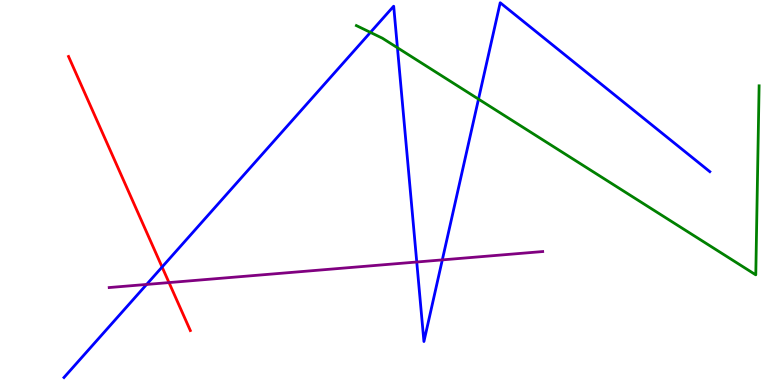[{'lines': ['blue', 'red'], 'intersections': [{'x': 2.09, 'y': 3.06}]}, {'lines': ['green', 'red'], 'intersections': []}, {'lines': ['purple', 'red'], 'intersections': [{'x': 2.18, 'y': 2.66}]}, {'lines': ['blue', 'green'], 'intersections': [{'x': 4.78, 'y': 9.16}, {'x': 5.13, 'y': 8.76}, {'x': 6.17, 'y': 7.43}]}, {'lines': ['blue', 'purple'], 'intersections': [{'x': 1.89, 'y': 2.61}, {'x': 5.38, 'y': 3.19}, {'x': 5.71, 'y': 3.25}]}, {'lines': ['green', 'purple'], 'intersections': []}]